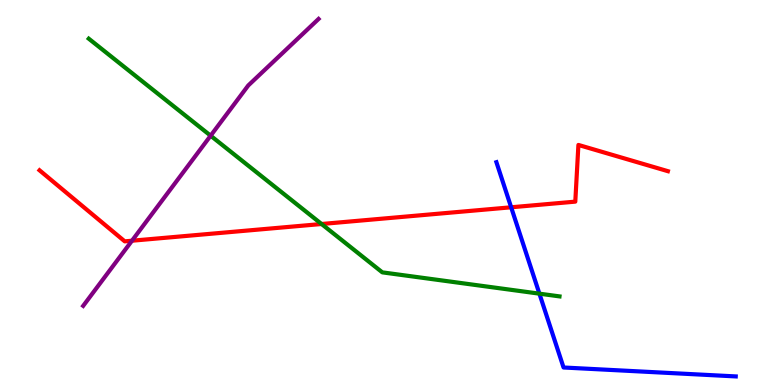[{'lines': ['blue', 'red'], 'intersections': [{'x': 6.6, 'y': 4.62}]}, {'lines': ['green', 'red'], 'intersections': [{'x': 4.15, 'y': 4.18}]}, {'lines': ['purple', 'red'], 'intersections': [{'x': 1.7, 'y': 3.75}]}, {'lines': ['blue', 'green'], 'intersections': [{'x': 6.96, 'y': 2.37}]}, {'lines': ['blue', 'purple'], 'intersections': []}, {'lines': ['green', 'purple'], 'intersections': [{'x': 2.72, 'y': 6.48}]}]